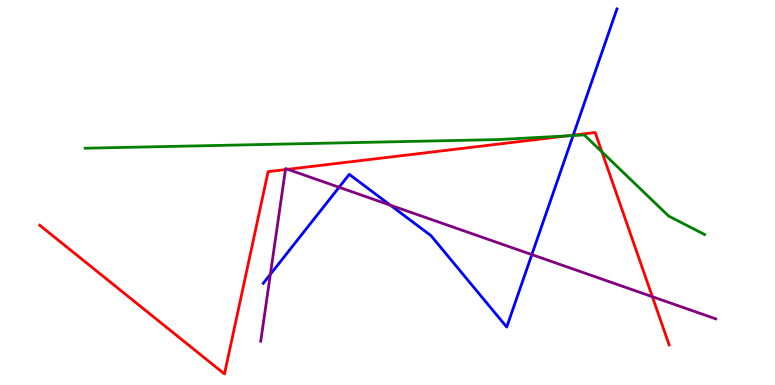[{'lines': ['blue', 'red'], 'intersections': [{'x': 7.4, 'y': 6.49}]}, {'lines': ['green', 'red'], 'intersections': [{'x': 7.31, 'y': 6.47}, {'x': 7.77, 'y': 6.05}]}, {'lines': ['purple', 'red'], 'intersections': [{'x': 3.68, 'y': 5.6}, {'x': 3.71, 'y': 5.6}, {'x': 8.42, 'y': 2.29}]}, {'lines': ['blue', 'green'], 'intersections': [{'x': 7.39, 'y': 6.48}]}, {'lines': ['blue', 'purple'], 'intersections': [{'x': 3.49, 'y': 2.88}, {'x': 4.38, 'y': 5.14}, {'x': 5.04, 'y': 4.67}, {'x': 6.86, 'y': 3.39}]}, {'lines': ['green', 'purple'], 'intersections': []}]